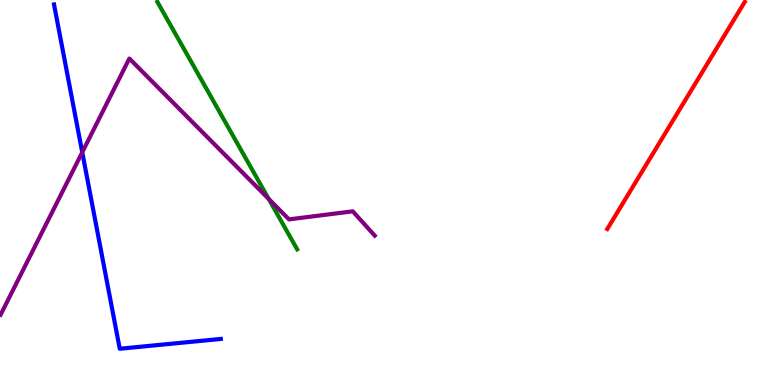[{'lines': ['blue', 'red'], 'intersections': []}, {'lines': ['green', 'red'], 'intersections': []}, {'lines': ['purple', 'red'], 'intersections': []}, {'lines': ['blue', 'green'], 'intersections': []}, {'lines': ['blue', 'purple'], 'intersections': [{'x': 1.06, 'y': 6.04}]}, {'lines': ['green', 'purple'], 'intersections': [{'x': 3.47, 'y': 4.83}]}]